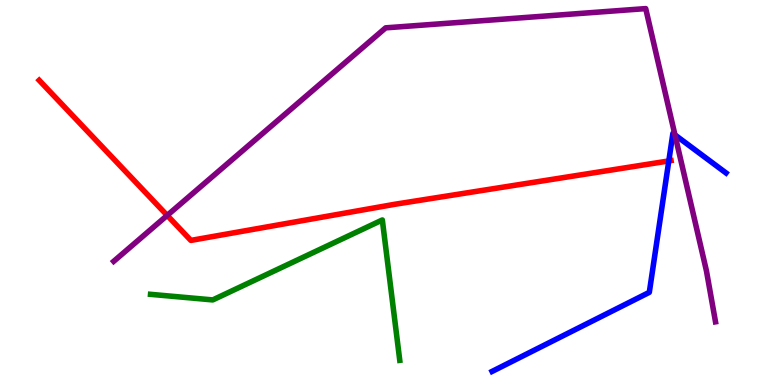[{'lines': ['blue', 'red'], 'intersections': [{'x': 8.63, 'y': 5.82}]}, {'lines': ['green', 'red'], 'intersections': []}, {'lines': ['purple', 'red'], 'intersections': [{'x': 2.16, 'y': 4.41}]}, {'lines': ['blue', 'green'], 'intersections': []}, {'lines': ['blue', 'purple'], 'intersections': [{'x': 8.71, 'y': 6.5}]}, {'lines': ['green', 'purple'], 'intersections': []}]